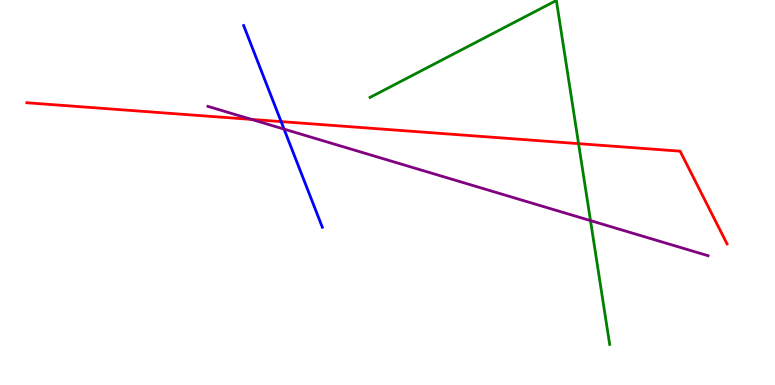[{'lines': ['blue', 'red'], 'intersections': [{'x': 3.63, 'y': 6.84}]}, {'lines': ['green', 'red'], 'intersections': [{'x': 7.47, 'y': 6.27}]}, {'lines': ['purple', 'red'], 'intersections': [{'x': 3.25, 'y': 6.9}]}, {'lines': ['blue', 'green'], 'intersections': []}, {'lines': ['blue', 'purple'], 'intersections': [{'x': 3.67, 'y': 6.65}]}, {'lines': ['green', 'purple'], 'intersections': [{'x': 7.62, 'y': 4.27}]}]